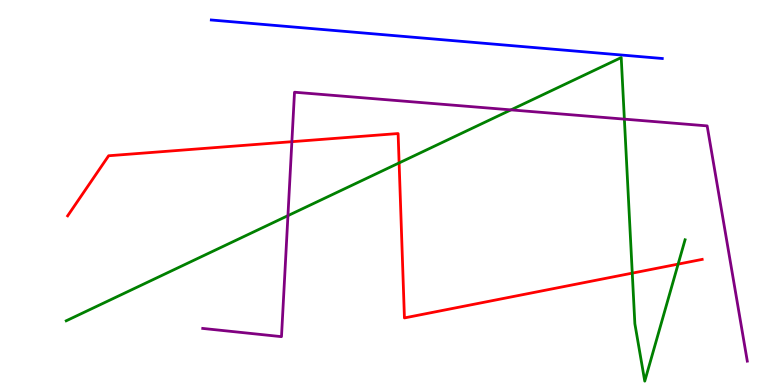[{'lines': ['blue', 'red'], 'intersections': []}, {'lines': ['green', 'red'], 'intersections': [{'x': 5.15, 'y': 5.77}, {'x': 8.16, 'y': 2.91}, {'x': 8.75, 'y': 3.14}]}, {'lines': ['purple', 'red'], 'intersections': [{'x': 3.77, 'y': 6.32}]}, {'lines': ['blue', 'green'], 'intersections': []}, {'lines': ['blue', 'purple'], 'intersections': []}, {'lines': ['green', 'purple'], 'intersections': [{'x': 3.72, 'y': 4.4}, {'x': 6.59, 'y': 7.15}, {'x': 8.06, 'y': 6.91}]}]